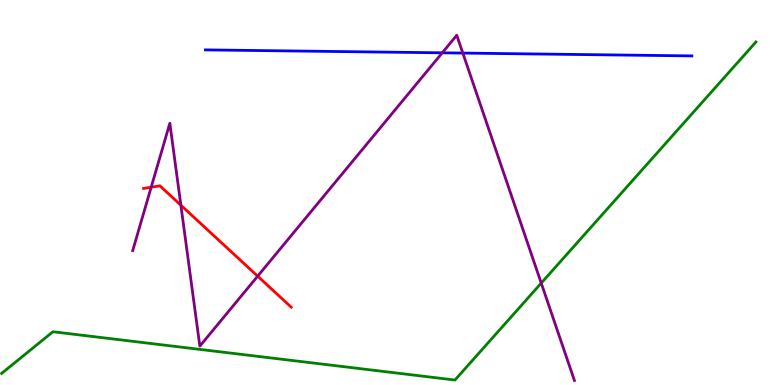[{'lines': ['blue', 'red'], 'intersections': []}, {'lines': ['green', 'red'], 'intersections': []}, {'lines': ['purple', 'red'], 'intersections': [{'x': 1.95, 'y': 5.14}, {'x': 2.33, 'y': 4.67}, {'x': 3.32, 'y': 2.83}]}, {'lines': ['blue', 'green'], 'intersections': []}, {'lines': ['blue', 'purple'], 'intersections': [{'x': 5.71, 'y': 8.63}, {'x': 5.97, 'y': 8.62}]}, {'lines': ['green', 'purple'], 'intersections': [{'x': 6.98, 'y': 2.65}]}]